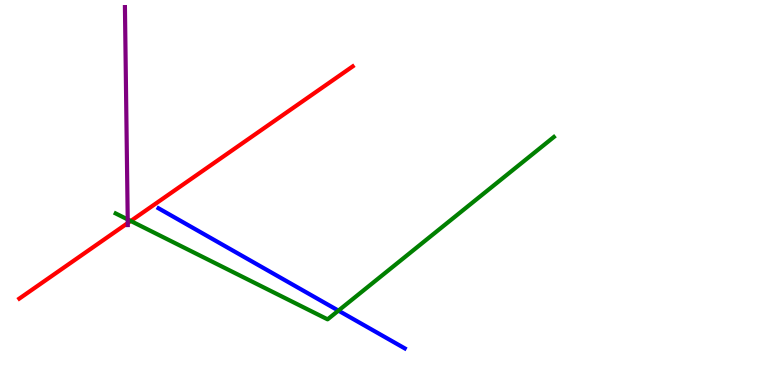[{'lines': ['blue', 'red'], 'intersections': []}, {'lines': ['green', 'red'], 'intersections': [{'x': 1.69, 'y': 4.26}]}, {'lines': ['purple', 'red'], 'intersections': [{'x': 1.65, 'y': 4.21}]}, {'lines': ['blue', 'green'], 'intersections': [{'x': 4.37, 'y': 1.93}]}, {'lines': ['blue', 'purple'], 'intersections': []}, {'lines': ['green', 'purple'], 'intersections': [{'x': 1.65, 'y': 4.3}]}]